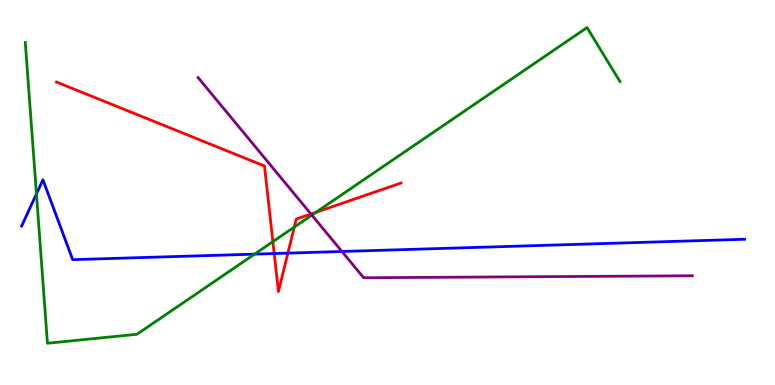[{'lines': ['blue', 'red'], 'intersections': [{'x': 3.54, 'y': 3.41}, {'x': 3.71, 'y': 3.43}]}, {'lines': ['green', 'red'], 'intersections': [{'x': 3.52, 'y': 3.72}, {'x': 3.8, 'y': 4.1}, {'x': 4.08, 'y': 4.49}]}, {'lines': ['purple', 'red'], 'intersections': [{'x': 4.01, 'y': 4.44}]}, {'lines': ['blue', 'green'], 'intersections': [{'x': 0.47, 'y': 4.96}, {'x': 3.28, 'y': 3.4}]}, {'lines': ['blue', 'purple'], 'intersections': [{'x': 4.41, 'y': 3.47}]}, {'lines': ['green', 'purple'], 'intersections': [{'x': 4.02, 'y': 4.41}]}]